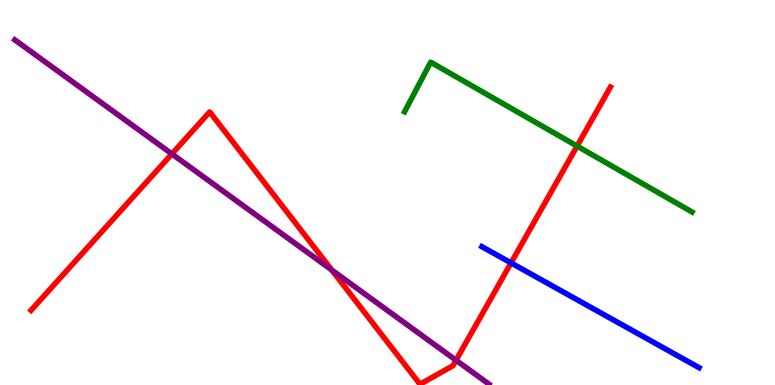[{'lines': ['blue', 'red'], 'intersections': [{'x': 6.59, 'y': 3.17}]}, {'lines': ['green', 'red'], 'intersections': [{'x': 7.45, 'y': 6.21}]}, {'lines': ['purple', 'red'], 'intersections': [{'x': 2.22, 'y': 6.0}, {'x': 4.28, 'y': 2.99}, {'x': 5.88, 'y': 0.643}]}, {'lines': ['blue', 'green'], 'intersections': []}, {'lines': ['blue', 'purple'], 'intersections': []}, {'lines': ['green', 'purple'], 'intersections': []}]